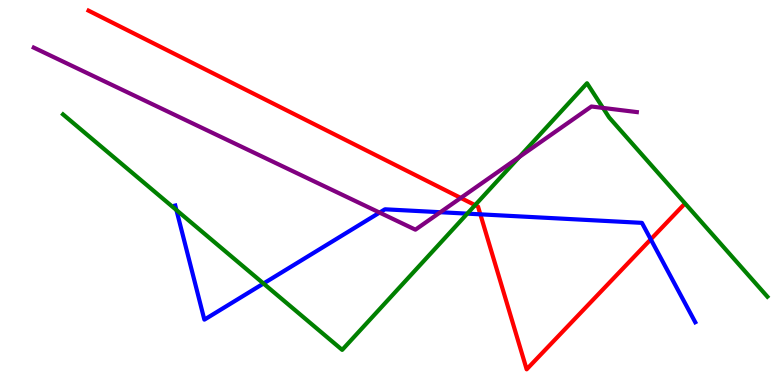[{'lines': ['blue', 'red'], 'intersections': [{'x': 6.2, 'y': 4.43}, {'x': 8.4, 'y': 3.78}]}, {'lines': ['green', 'red'], 'intersections': [{'x': 6.13, 'y': 4.67}]}, {'lines': ['purple', 'red'], 'intersections': [{'x': 5.95, 'y': 4.86}]}, {'lines': ['blue', 'green'], 'intersections': [{'x': 2.28, 'y': 4.54}, {'x': 3.4, 'y': 2.64}, {'x': 6.03, 'y': 4.45}]}, {'lines': ['blue', 'purple'], 'intersections': [{'x': 4.9, 'y': 4.48}, {'x': 5.68, 'y': 4.49}]}, {'lines': ['green', 'purple'], 'intersections': [{'x': 6.7, 'y': 5.92}, {'x': 7.78, 'y': 7.2}]}]